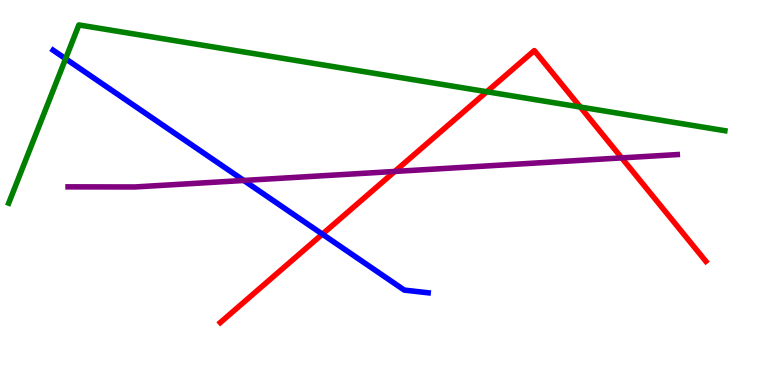[{'lines': ['blue', 'red'], 'intersections': [{'x': 4.16, 'y': 3.92}]}, {'lines': ['green', 'red'], 'intersections': [{'x': 6.28, 'y': 7.62}, {'x': 7.49, 'y': 7.22}]}, {'lines': ['purple', 'red'], 'intersections': [{'x': 5.09, 'y': 5.55}, {'x': 8.02, 'y': 5.9}]}, {'lines': ['blue', 'green'], 'intersections': [{'x': 0.846, 'y': 8.47}]}, {'lines': ['blue', 'purple'], 'intersections': [{'x': 3.15, 'y': 5.31}]}, {'lines': ['green', 'purple'], 'intersections': []}]